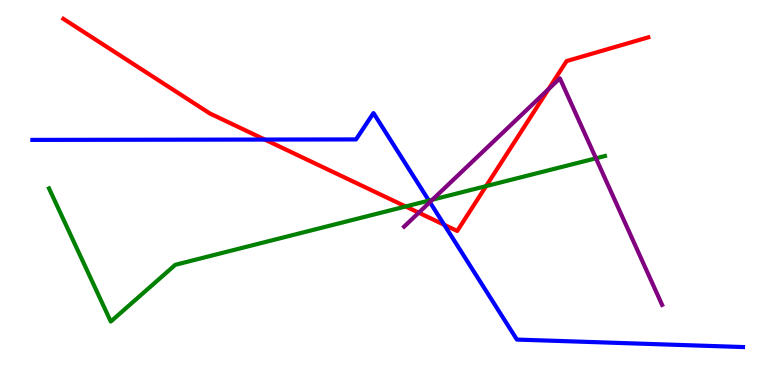[{'lines': ['blue', 'red'], 'intersections': [{'x': 3.42, 'y': 6.38}, {'x': 5.73, 'y': 4.16}]}, {'lines': ['green', 'red'], 'intersections': [{'x': 5.23, 'y': 4.64}, {'x': 6.27, 'y': 5.17}]}, {'lines': ['purple', 'red'], 'intersections': [{'x': 5.4, 'y': 4.48}, {'x': 7.08, 'y': 7.68}]}, {'lines': ['blue', 'green'], 'intersections': [{'x': 5.53, 'y': 4.79}]}, {'lines': ['blue', 'purple'], 'intersections': [{'x': 5.55, 'y': 4.75}]}, {'lines': ['green', 'purple'], 'intersections': [{'x': 5.58, 'y': 4.81}, {'x': 7.69, 'y': 5.89}]}]